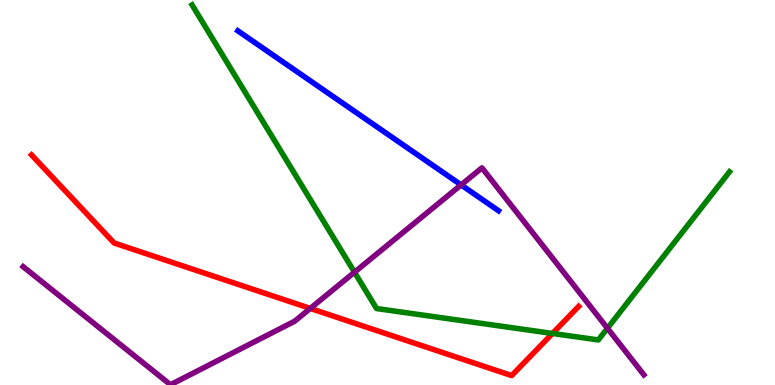[{'lines': ['blue', 'red'], 'intersections': []}, {'lines': ['green', 'red'], 'intersections': [{'x': 7.13, 'y': 1.34}]}, {'lines': ['purple', 'red'], 'intersections': [{'x': 4.0, 'y': 1.99}]}, {'lines': ['blue', 'green'], 'intersections': []}, {'lines': ['blue', 'purple'], 'intersections': [{'x': 5.95, 'y': 5.2}]}, {'lines': ['green', 'purple'], 'intersections': [{'x': 4.57, 'y': 2.93}, {'x': 7.84, 'y': 1.47}]}]